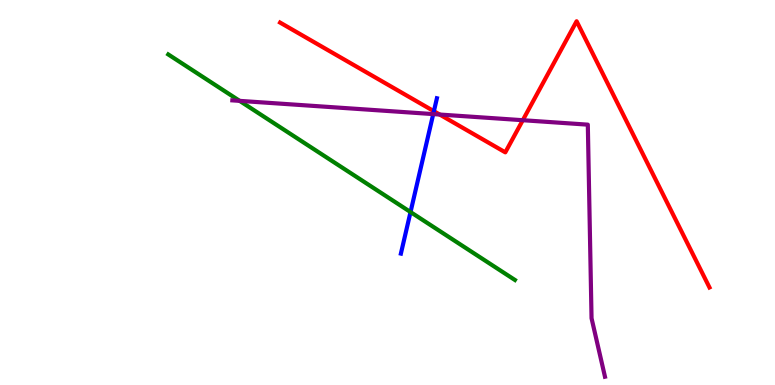[{'lines': ['blue', 'red'], 'intersections': [{'x': 5.6, 'y': 7.11}]}, {'lines': ['green', 'red'], 'intersections': []}, {'lines': ['purple', 'red'], 'intersections': [{'x': 5.67, 'y': 7.03}, {'x': 6.75, 'y': 6.88}]}, {'lines': ['blue', 'green'], 'intersections': [{'x': 5.3, 'y': 4.49}]}, {'lines': ['blue', 'purple'], 'intersections': [{'x': 5.59, 'y': 7.04}]}, {'lines': ['green', 'purple'], 'intersections': [{'x': 3.09, 'y': 7.38}]}]